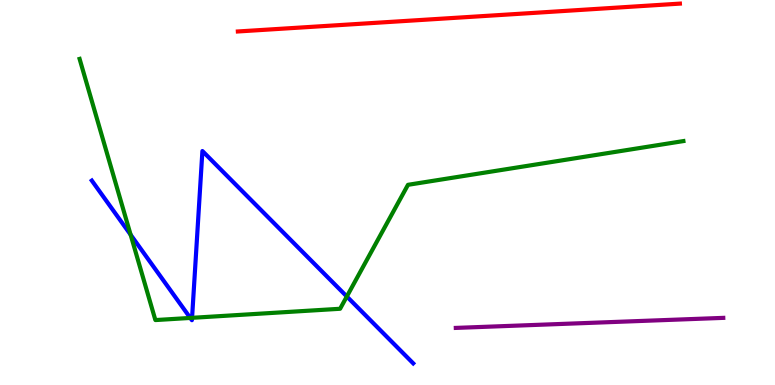[{'lines': ['blue', 'red'], 'intersections': []}, {'lines': ['green', 'red'], 'intersections': []}, {'lines': ['purple', 'red'], 'intersections': []}, {'lines': ['blue', 'green'], 'intersections': [{'x': 1.69, 'y': 3.9}, {'x': 2.46, 'y': 1.74}, {'x': 2.48, 'y': 1.74}, {'x': 4.48, 'y': 2.3}]}, {'lines': ['blue', 'purple'], 'intersections': []}, {'lines': ['green', 'purple'], 'intersections': []}]